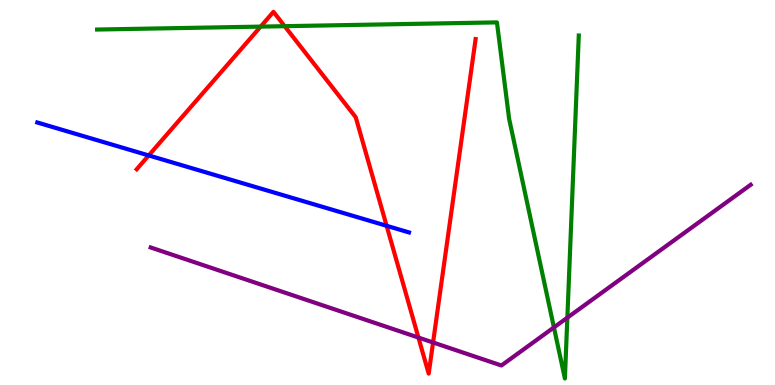[{'lines': ['blue', 'red'], 'intersections': [{'x': 1.92, 'y': 5.96}, {'x': 4.99, 'y': 4.13}]}, {'lines': ['green', 'red'], 'intersections': [{'x': 3.36, 'y': 9.31}, {'x': 3.67, 'y': 9.32}]}, {'lines': ['purple', 'red'], 'intersections': [{'x': 5.4, 'y': 1.23}, {'x': 5.59, 'y': 1.1}]}, {'lines': ['blue', 'green'], 'intersections': []}, {'lines': ['blue', 'purple'], 'intersections': []}, {'lines': ['green', 'purple'], 'intersections': [{'x': 7.15, 'y': 1.5}, {'x': 7.32, 'y': 1.75}]}]